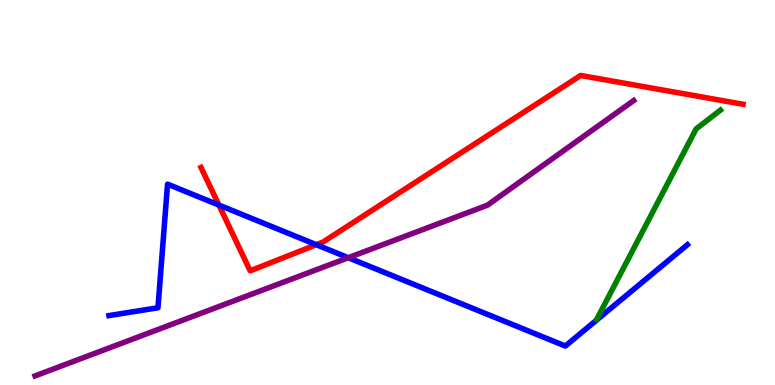[{'lines': ['blue', 'red'], 'intersections': [{'x': 2.82, 'y': 4.67}, {'x': 4.08, 'y': 3.64}]}, {'lines': ['green', 'red'], 'intersections': []}, {'lines': ['purple', 'red'], 'intersections': []}, {'lines': ['blue', 'green'], 'intersections': []}, {'lines': ['blue', 'purple'], 'intersections': [{'x': 4.49, 'y': 3.31}]}, {'lines': ['green', 'purple'], 'intersections': []}]